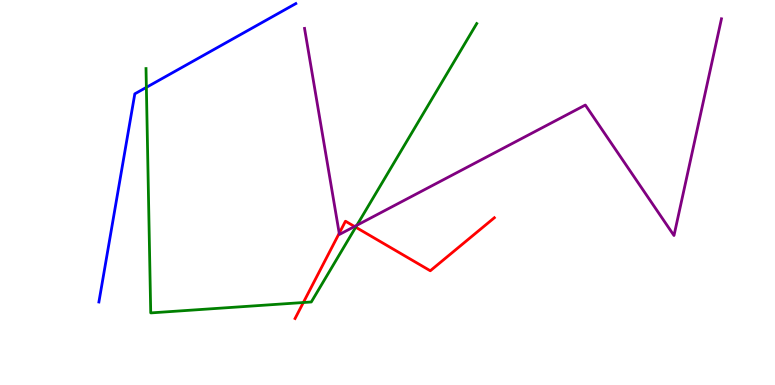[{'lines': ['blue', 'red'], 'intersections': []}, {'lines': ['green', 'red'], 'intersections': [{'x': 3.91, 'y': 2.14}, {'x': 4.59, 'y': 4.1}]}, {'lines': ['purple', 'red'], 'intersections': [{'x': 4.38, 'y': 3.94}, {'x': 4.57, 'y': 4.12}]}, {'lines': ['blue', 'green'], 'intersections': [{'x': 1.89, 'y': 7.73}]}, {'lines': ['blue', 'purple'], 'intersections': []}, {'lines': ['green', 'purple'], 'intersections': [{'x': 4.6, 'y': 4.15}]}]